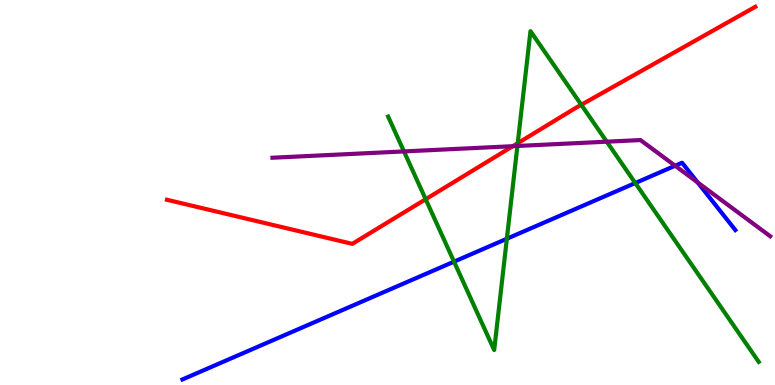[{'lines': ['blue', 'red'], 'intersections': []}, {'lines': ['green', 'red'], 'intersections': [{'x': 5.49, 'y': 4.83}, {'x': 6.68, 'y': 6.28}, {'x': 7.5, 'y': 7.28}]}, {'lines': ['purple', 'red'], 'intersections': [{'x': 6.62, 'y': 6.2}]}, {'lines': ['blue', 'green'], 'intersections': [{'x': 5.86, 'y': 3.2}, {'x': 6.54, 'y': 3.8}, {'x': 8.2, 'y': 5.25}]}, {'lines': ['blue', 'purple'], 'intersections': [{'x': 8.71, 'y': 5.69}, {'x': 9.0, 'y': 5.26}]}, {'lines': ['green', 'purple'], 'intersections': [{'x': 5.21, 'y': 6.07}, {'x': 6.68, 'y': 6.21}, {'x': 7.83, 'y': 6.32}]}]